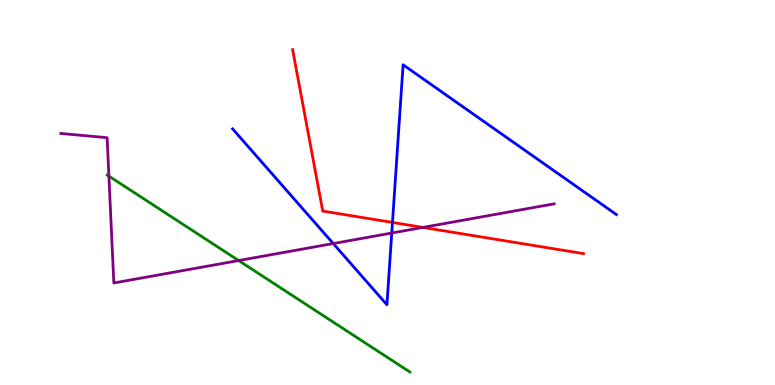[{'lines': ['blue', 'red'], 'intersections': [{'x': 5.06, 'y': 4.22}]}, {'lines': ['green', 'red'], 'intersections': []}, {'lines': ['purple', 'red'], 'intersections': [{'x': 5.46, 'y': 4.09}]}, {'lines': ['blue', 'green'], 'intersections': []}, {'lines': ['blue', 'purple'], 'intersections': [{'x': 4.3, 'y': 3.67}, {'x': 5.05, 'y': 3.95}]}, {'lines': ['green', 'purple'], 'intersections': [{'x': 1.41, 'y': 5.43}, {'x': 3.08, 'y': 3.23}]}]